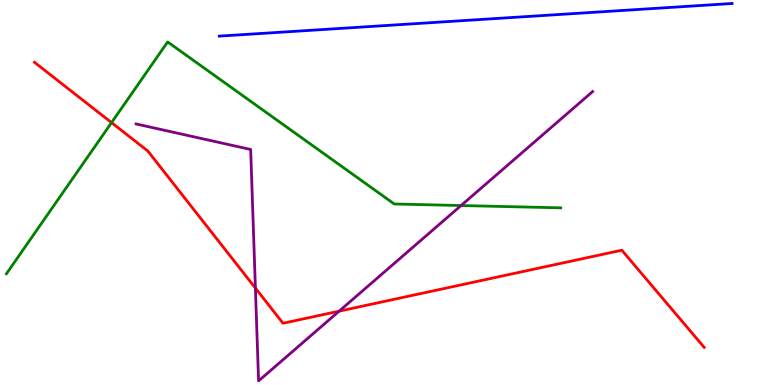[{'lines': ['blue', 'red'], 'intersections': []}, {'lines': ['green', 'red'], 'intersections': [{'x': 1.44, 'y': 6.82}]}, {'lines': ['purple', 'red'], 'intersections': [{'x': 3.3, 'y': 2.52}, {'x': 4.38, 'y': 1.92}]}, {'lines': ['blue', 'green'], 'intersections': []}, {'lines': ['blue', 'purple'], 'intersections': []}, {'lines': ['green', 'purple'], 'intersections': [{'x': 5.95, 'y': 4.66}]}]